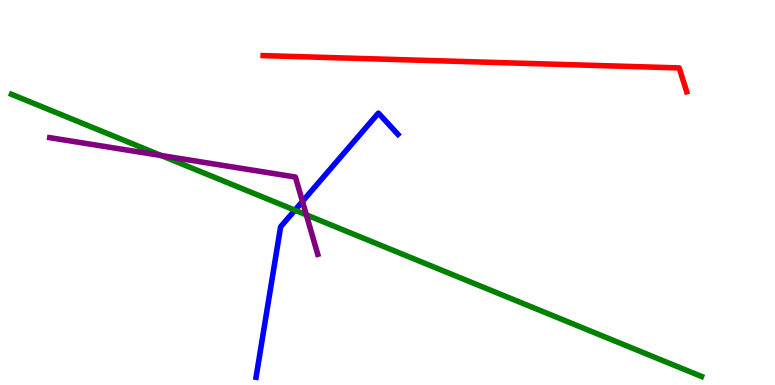[{'lines': ['blue', 'red'], 'intersections': []}, {'lines': ['green', 'red'], 'intersections': []}, {'lines': ['purple', 'red'], 'intersections': []}, {'lines': ['blue', 'green'], 'intersections': [{'x': 3.81, 'y': 4.54}]}, {'lines': ['blue', 'purple'], 'intersections': [{'x': 3.9, 'y': 4.77}]}, {'lines': ['green', 'purple'], 'intersections': [{'x': 2.08, 'y': 5.96}, {'x': 3.95, 'y': 4.42}]}]